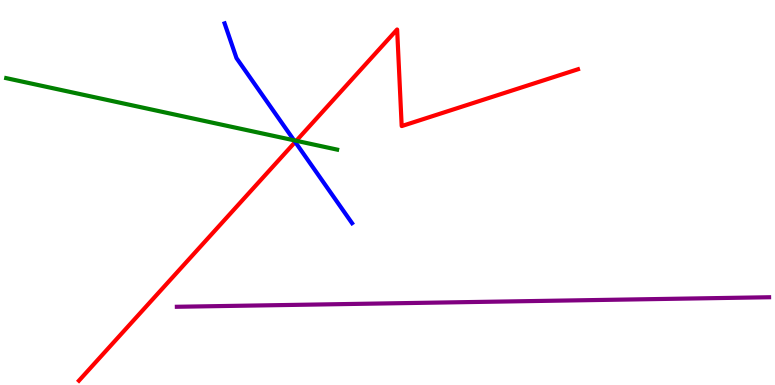[{'lines': ['blue', 'red'], 'intersections': [{'x': 3.81, 'y': 6.31}]}, {'lines': ['green', 'red'], 'intersections': [{'x': 3.82, 'y': 6.34}]}, {'lines': ['purple', 'red'], 'intersections': []}, {'lines': ['blue', 'green'], 'intersections': [{'x': 3.79, 'y': 6.36}]}, {'lines': ['blue', 'purple'], 'intersections': []}, {'lines': ['green', 'purple'], 'intersections': []}]